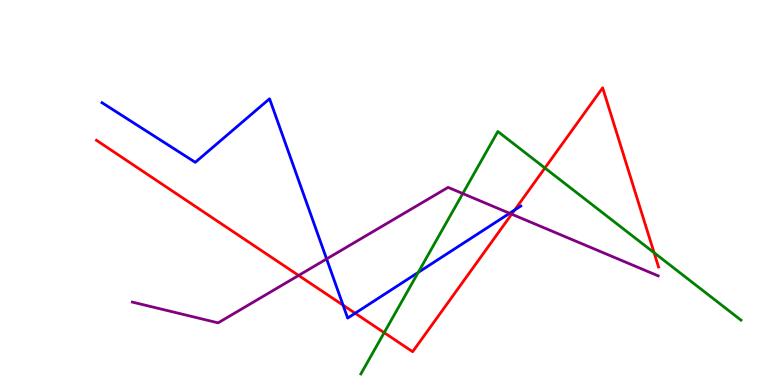[{'lines': ['blue', 'red'], 'intersections': [{'x': 4.43, 'y': 2.07}, {'x': 4.58, 'y': 1.86}, {'x': 6.64, 'y': 4.55}]}, {'lines': ['green', 'red'], 'intersections': [{'x': 4.96, 'y': 1.36}, {'x': 7.03, 'y': 5.64}, {'x': 8.44, 'y': 3.44}]}, {'lines': ['purple', 'red'], 'intersections': [{'x': 3.85, 'y': 2.85}, {'x': 6.6, 'y': 4.44}]}, {'lines': ['blue', 'green'], 'intersections': [{'x': 5.4, 'y': 2.92}]}, {'lines': ['blue', 'purple'], 'intersections': [{'x': 4.21, 'y': 3.27}, {'x': 6.58, 'y': 4.46}]}, {'lines': ['green', 'purple'], 'intersections': [{'x': 5.97, 'y': 4.97}]}]